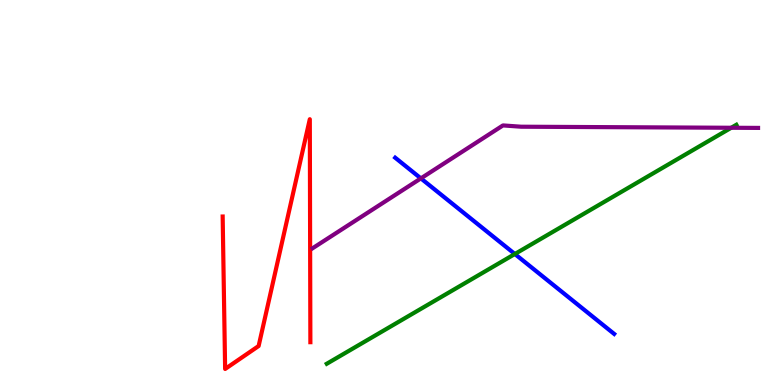[{'lines': ['blue', 'red'], 'intersections': []}, {'lines': ['green', 'red'], 'intersections': []}, {'lines': ['purple', 'red'], 'intersections': []}, {'lines': ['blue', 'green'], 'intersections': [{'x': 6.64, 'y': 3.4}]}, {'lines': ['blue', 'purple'], 'intersections': [{'x': 5.43, 'y': 5.37}]}, {'lines': ['green', 'purple'], 'intersections': [{'x': 9.44, 'y': 6.68}]}]